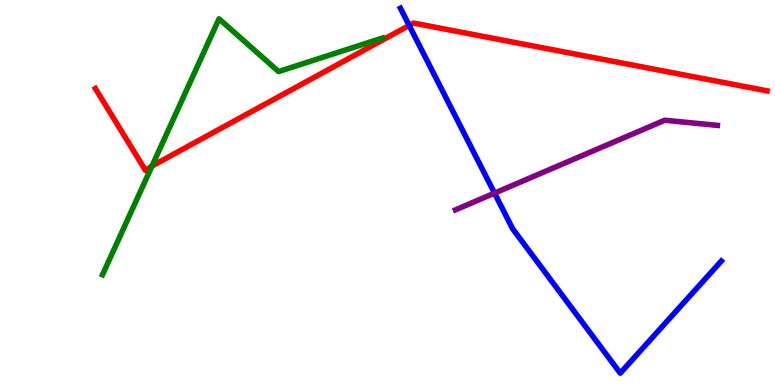[{'lines': ['blue', 'red'], 'intersections': [{'x': 5.28, 'y': 9.34}]}, {'lines': ['green', 'red'], 'intersections': [{'x': 1.96, 'y': 5.69}]}, {'lines': ['purple', 'red'], 'intersections': []}, {'lines': ['blue', 'green'], 'intersections': []}, {'lines': ['blue', 'purple'], 'intersections': [{'x': 6.38, 'y': 4.98}]}, {'lines': ['green', 'purple'], 'intersections': []}]